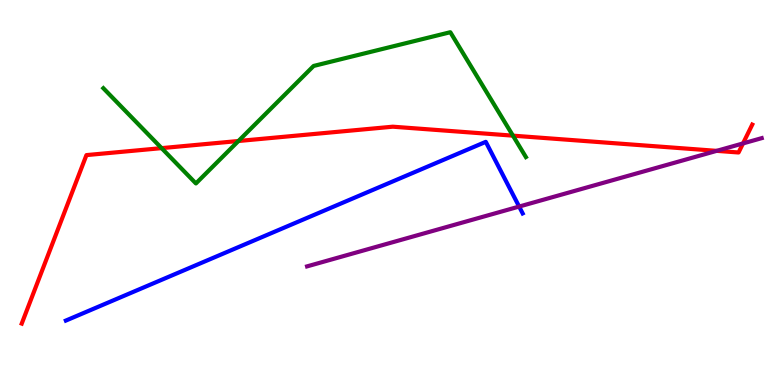[{'lines': ['blue', 'red'], 'intersections': []}, {'lines': ['green', 'red'], 'intersections': [{'x': 2.09, 'y': 6.15}, {'x': 3.08, 'y': 6.34}, {'x': 6.62, 'y': 6.48}]}, {'lines': ['purple', 'red'], 'intersections': [{'x': 9.25, 'y': 6.08}, {'x': 9.59, 'y': 6.27}]}, {'lines': ['blue', 'green'], 'intersections': []}, {'lines': ['blue', 'purple'], 'intersections': [{'x': 6.7, 'y': 4.63}]}, {'lines': ['green', 'purple'], 'intersections': []}]